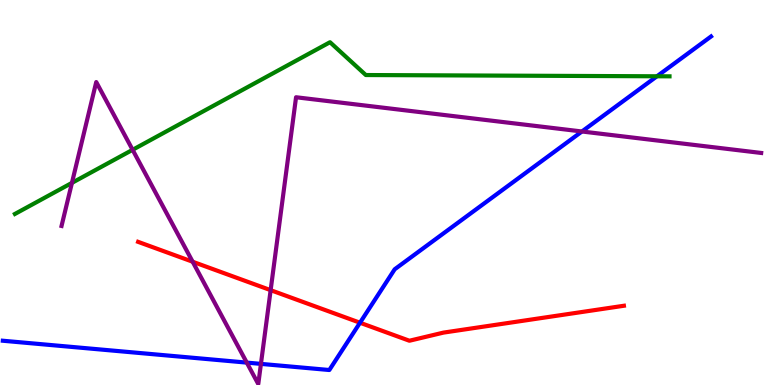[{'lines': ['blue', 'red'], 'intersections': [{'x': 4.65, 'y': 1.62}]}, {'lines': ['green', 'red'], 'intersections': []}, {'lines': ['purple', 'red'], 'intersections': [{'x': 2.49, 'y': 3.2}, {'x': 3.49, 'y': 2.46}]}, {'lines': ['blue', 'green'], 'intersections': [{'x': 8.48, 'y': 8.02}]}, {'lines': ['blue', 'purple'], 'intersections': [{'x': 3.18, 'y': 0.582}, {'x': 3.37, 'y': 0.549}, {'x': 7.51, 'y': 6.58}]}, {'lines': ['green', 'purple'], 'intersections': [{'x': 0.928, 'y': 5.25}, {'x': 1.71, 'y': 6.11}]}]